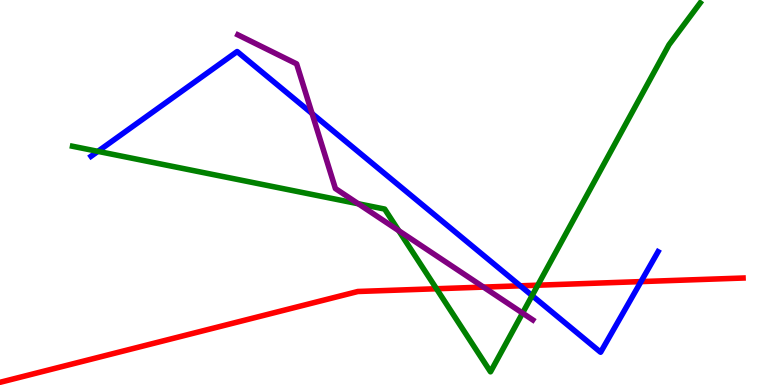[{'lines': ['blue', 'red'], 'intersections': [{'x': 6.71, 'y': 2.58}, {'x': 8.27, 'y': 2.69}]}, {'lines': ['green', 'red'], 'intersections': [{'x': 5.63, 'y': 2.5}, {'x': 6.94, 'y': 2.59}]}, {'lines': ['purple', 'red'], 'intersections': [{'x': 6.24, 'y': 2.54}]}, {'lines': ['blue', 'green'], 'intersections': [{'x': 1.26, 'y': 6.07}, {'x': 6.87, 'y': 2.32}]}, {'lines': ['blue', 'purple'], 'intersections': [{'x': 4.03, 'y': 7.05}]}, {'lines': ['green', 'purple'], 'intersections': [{'x': 4.62, 'y': 4.71}, {'x': 5.14, 'y': 4.01}, {'x': 6.74, 'y': 1.87}]}]